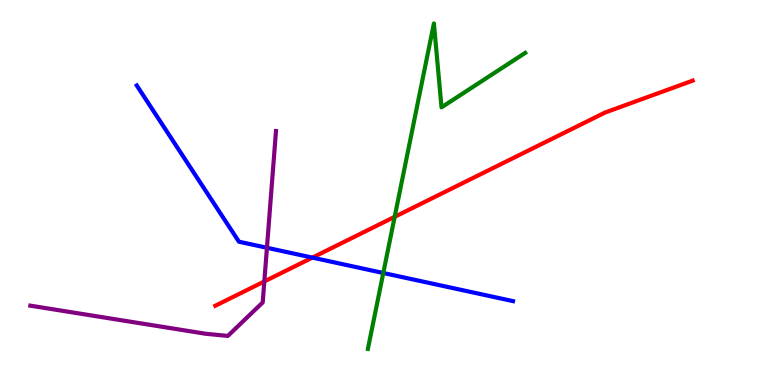[{'lines': ['blue', 'red'], 'intersections': [{'x': 4.03, 'y': 3.31}]}, {'lines': ['green', 'red'], 'intersections': [{'x': 5.09, 'y': 4.37}]}, {'lines': ['purple', 'red'], 'intersections': [{'x': 3.41, 'y': 2.69}]}, {'lines': ['blue', 'green'], 'intersections': [{'x': 4.95, 'y': 2.91}]}, {'lines': ['blue', 'purple'], 'intersections': [{'x': 3.44, 'y': 3.56}]}, {'lines': ['green', 'purple'], 'intersections': []}]